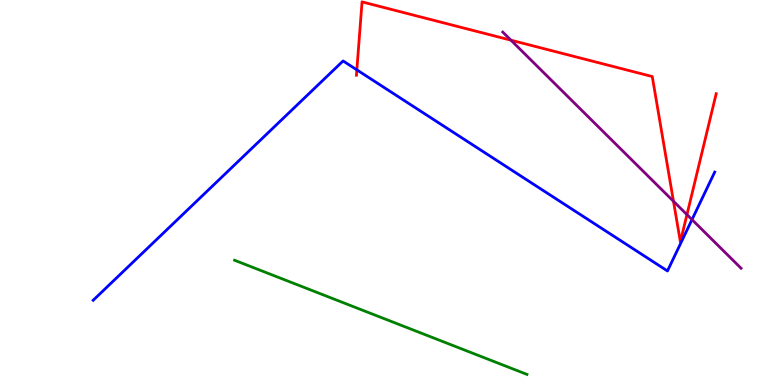[{'lines': ['blue', 'red'], 'intersections': [{'x': 4.6, 'y': 8.19}]}, {'lines': ['green', 'red'], 'intersections': []}, {'lines': ['purple', 'red'], 'intersections': [{'x': 6.59, 'y': 8.96}, {'x': 8.69, 'y': 4.77}, {'x': 8.86, 'y': 4.43}]}, {'lines': ['blue', 'green'], 'intersections': []}, {'lines': ['blue', 'purple'], 'intersections': [{'x': 8.93, 'y': 4.3}]}, {'lines': ['green', 'purple'], 'intersections': []}]